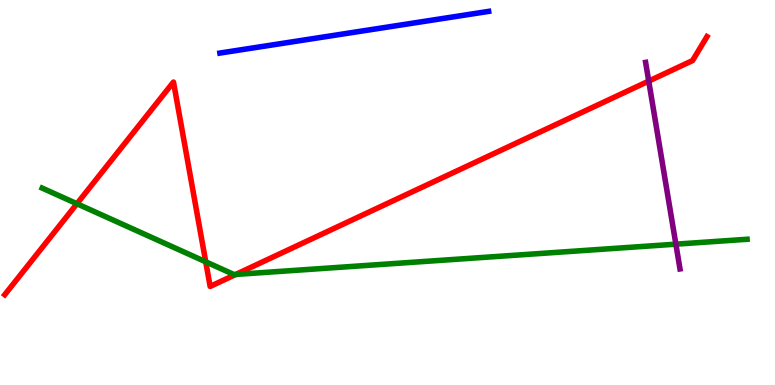[{'lines': ['blue', 'red'], 'intersections': []}, {'lines': ['green', 'red'], 'intersections': [{'x': 0.993, 'y': 4.71}, {'x': 2.65, 'y': 3.2}, {'x': 3.04, 'y': 2.87}]}, {'lines': ['purple', 'red'], 'intersections': [{'x': 8.37, 'y': 7.89}]}, {'lines': ['blue', 'green'], 'intersections': []}, {'lines': ['blue', 'purple'], 'intersections': []}, {'lines': ['green', 'purple'], 'intersections': [{'x': 8.72, 'y': 3.66}]}]